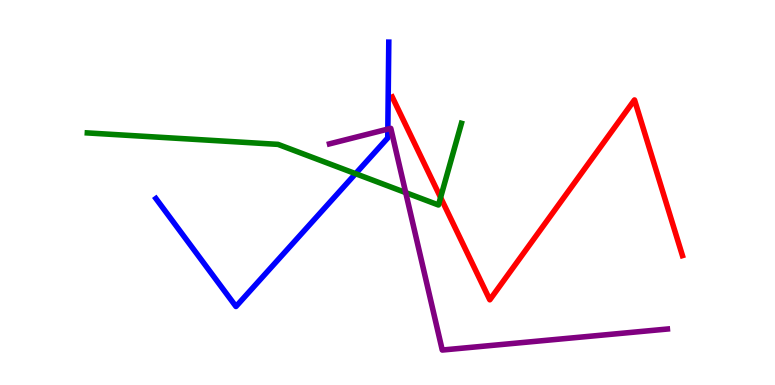[{'lines': ['blue', 'red'], 'intersections': []}, {'lines': ['green', 'red'], 'intersections': [{'x': 5.68, 'y': 4.87}]}, {'lines': ['purple', 'red'], 'intersections': []}, {'lines': ['blue', 'green'], 'intersections': [{'x': 4.59, 'y': 5.49}]}, {'lines': ['blue', 'purple'], 'intersections': [{'x': 5.0, 'y': 6.65}]}, {'lines': ['green', 'purple'], 'intersections': [{'x': 5.23, 'y': 5.0}]}]